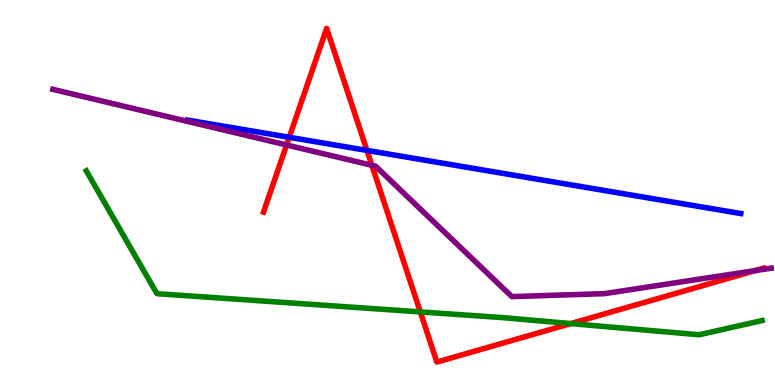[{'lines': ['blue', 'red'], 'intersections': [{'x': 3.73, 'y': 6.43}, {'x': 4.73, 'y': 6.09}]}, {'lines': ['green', 'red'], 'intersections': [{'x': 5.42, 'y': 1.9}, {'x': 7.37, 'y': 1.6}]}, {'lines': ['purple', 'red'], 'intersections': [{'x': 3.7, 'y': 6.23}, {'x': 4.8, 'y': 5.71}, {'x': 9.74, 'y': 2.97}]}, {'lines': ['blue', 'green'], 'intersections': []}, {'lines': ['blue', 'purple'], 'intersections': []}, {'lines': ['green', 'purple'], 'intersections': []}]